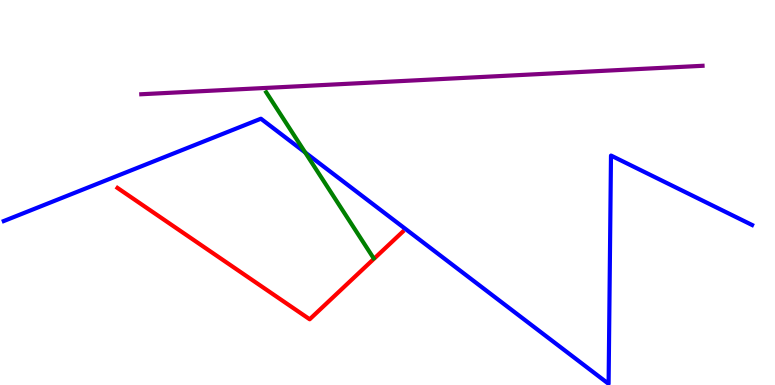[{'lines': ['blue', 'red'], 'intersections': []}, {'lines': ['green', 'red'], 'intersections': []}, {'lines': ['purple', 'red'], 'intersections': []}, {'lines': ['blue', 'green'], 'intersections': [{'x': 3.94, 'y': 6.04}]}, {'lines': ['blue', 'purple'], 'intersections': []}, {'lines': ['green', 'purple'], 'intersections': []}]